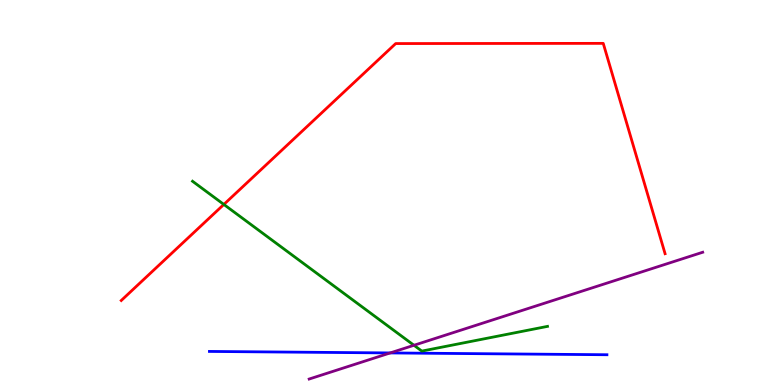[{'lines': ['blue', 'red'], 'intersections': []}, {'lines': ['green', 'red'], 'intersections': [{'x': 2.89, 'y': 4.69}]}, {'lines': ['purple', 'red'], 'intersections': []}, {'lines': ['blue', 'green'], 'intersections': []}, {'lines': ['blue', 'purple'], 'intersections': [{'x': 5.03, 'y': 0.833}]}, {'lines': ['green', 'purple'], 'intersections': [{'x': 5.34, 'y': 1.03}]}]